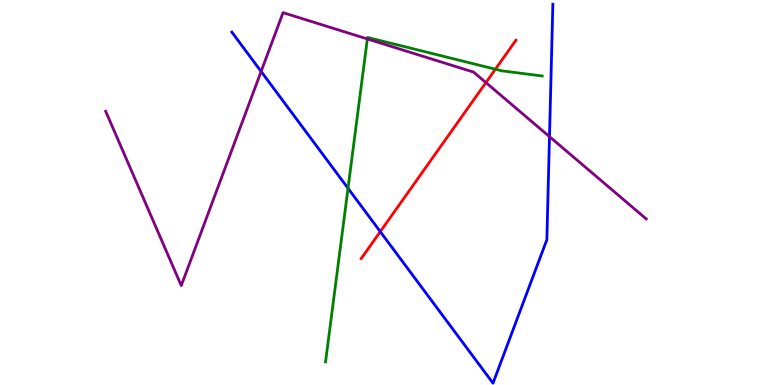[{'lines': ['blue', 'red'], 'intersections': [{'x': 4.91, 'y': 3.98}]}, {'lines': ['green', 'red'], 'intersections': [{'x': 6.39, 'y': 8.2}]}, {'lines': ['purple', 'red'], 'intersections': [{'x': 6.27, 'y': 7.85}]}, {'lines': ['blue', 'green'], 'intersections': [{'x': 4.49, 'y': 5.11}]}, {'lines': ['blue', 'purple'], 'intersections': [{'x': 3.37, 'y': 8.14}, {'x': 7.09, 'y': 6.45}]}, {'lines': ['green', 'purple'], 'intersections': [{'x': 4.74, 'y': 8.99}]}]